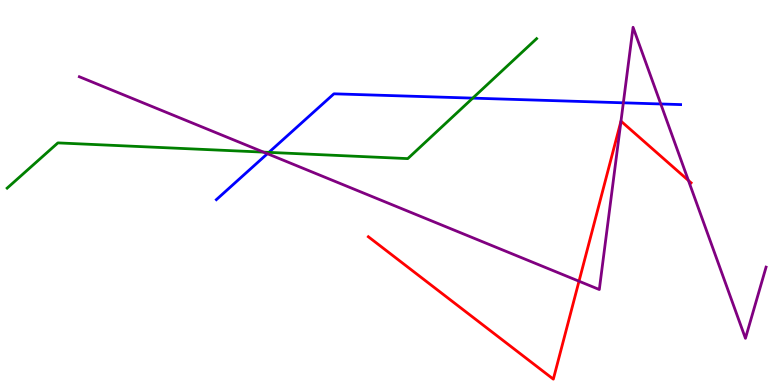[{'lines': ['blue', 'red'], 'intersections': []}, {'lines': ['green', 'red'], 'intersections': []}, {'lines': ['purple', 'red'], 'intersections': [{'x': 7.47, 'y': 2.7}, {'x': 8.01, 'y': 6.85}, {'x': 8.88, 'y': 5.31}]}, {'lines': ['blue', 'green'], 'intersections': [{'x': 3.47, 'y': 6.04}, {'x': 6.1, 'y': 7.45}]}, {'lines': ['blue', 'purple'], 'intersections': [{'x': 3.45, 'y': 6.01}, {'x': 8.04, 'y': 7.33}, {'x': 8.53, 'y': 7.3}]}, {'lines': ['green', 'purple'], 'intersections': [{'x': 3.4, 'y': 6.05}]}]